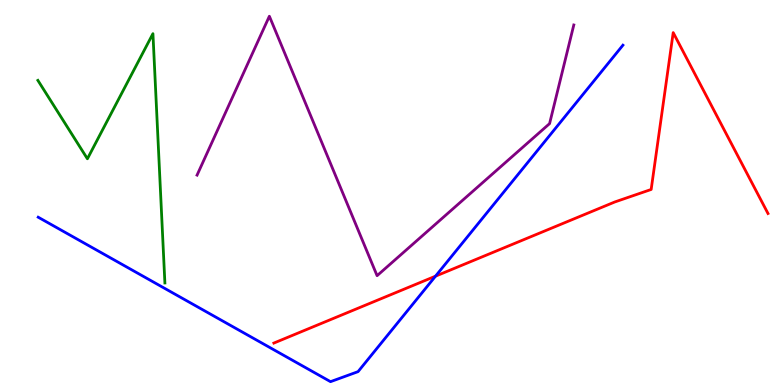[{'lines': ['blue', 'red'], 'intersections': [{'x': 5.62, 'y': 2.83}]}, {'lines': ['green', 'red'], 'intersections': []}, {'lines': ['purple', 'red'], 'intersections': []}, {'lines': ['blue', 'green'], 'intersections': []}, {'lines': ['blue', 'purple'], 'intersections': []}, {'lines': ['green', 'purple'], 'intersections': []}]